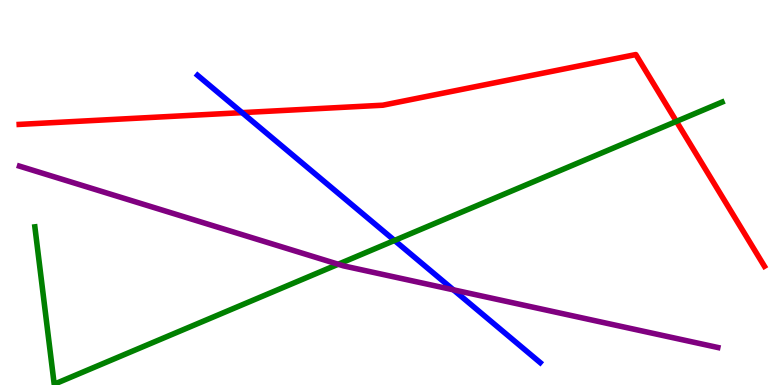[{'lines': ['blue', 'red'], 'intersections': [{'x': 3.12, 'y': 7.07}]}, {'lines': ['green', 'red'], 'intersections': [{'x': 8.73, 'y': 6.85}]}, {'lines': ['purple', 'red'], 'intersections': []}, {'lines': ['blue', 'green'], 'intersections': [{'x': 5.09, 'y': 3.75}]}, {'lines': ['blue', 'purple'], 'intersections': [{'x': 5.85, 'y': 2.47}]}, {'lines': ['green', 'purple'], 'intersections': [{'x': 4.36, 'y': 3.14}]}]